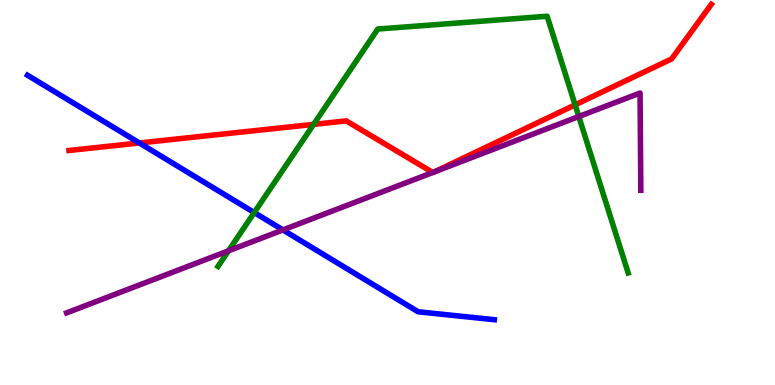[{'lines': ['blue', 'red'], 'intersections': [{'x': 1.8, 'y': 6.29}]}, {'lines': ['green', 'red'], 'intersections': [{'x': 4.05, 'y': 6.77}, {'x': 7.42, 'y': 7.28}]}, {'lines': ['purple', 'red'], 'intersections': [{'x': 5.58, 'y': 5.52}, {'x': 5.6, 'y': 5.53}]}, {'lines': ['blue', 'green'], 'intersections': [{'x': 3.28, 'y': 4.48}]}, {'lines': ['blue', 'purple'], 'intersections': [{'x': 3.65, 'y': 4.03}]}, {'lines': ['green', 'purple'], 'intersections': [{'x': 2.95, 'y': 3.49}, {'x': 7.47, 'y': 6.97}]}]